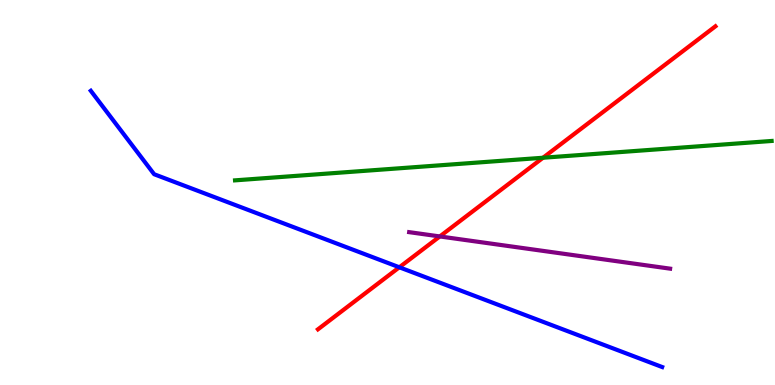[{'lines': ['blue', 'red'], 'intersections': [{'x': 5.15, 'y': 3.06}]}, {'lines': ['green', 'red'], 'intersections': [{'x': 7.01, 'y': 5.9}]}, {'lines': ['purple', 'red'], 'intersections': [{'x': 5.67, 'y': 3.86}]}, {'lines': ['blue', 'green'], 'intersections': []}, {'lines': ['blue', 'purple'], 'intersections': []}, {'lines': ['green', 'purple'], 'intersections': []}]